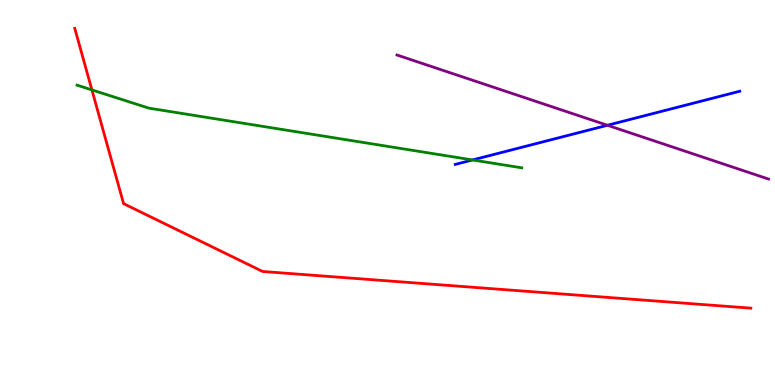[{'lines': ['blue', 'red'], 'intersections': []}, {'lines': ['green', 'red'], 'intersections': [{'x': 1.19, 'y': 7.66}]}, {'lines': ['purple', 'red'], 'intersections': []}, {'lines': ['blue', 'green'], 'intersections': [{'x': 6.1, 'y': 5.85}]}, {'lines': ['blue', 'purple'], 'intersections': [{'x': 7.84, 'y': 6.75}]}, {'lines': ['green', 'purple'], 'intersections': []}]